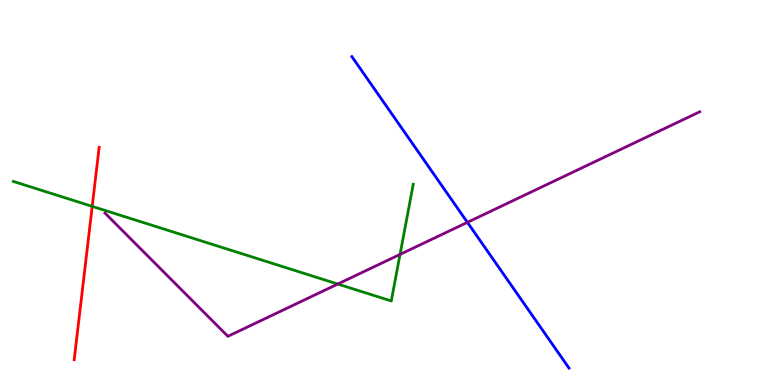[{'lines': ['blue', 'red'], 'intersections': []}, {'lines': ['green', 'red'], 'intersections': [{'x': 1.19, 'y': 4.64}]}, {'lines': ['purple', 'red'], 'intersections': []}, {'lines': ['blue', 'green'], 'intersections': []}, {'lines': ['blue', 'purple'], 'intersections': [{'x': 6.03, 'y': 4.22}]}, {'lines': ['green', 'purple'], 'intersections': [{'x': 4.36, 'y': 2.62}, {'x': 5.16, 'y': 3.39}]}]